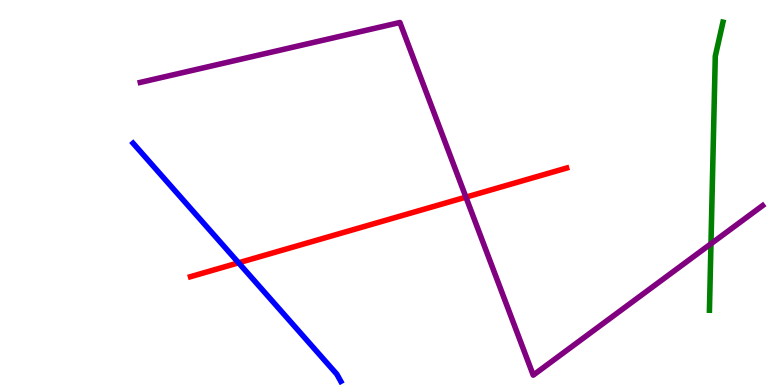[{'lines': ['blue', 'red'], 'intersections': [{'x': 3.08, 'y': 3.17}]}, {'lines': ['green', 'red'], 'intersections': []}, {'lines': ['purple', 'red'], 'intersections': [{'x': 6.01, 'y': 4.88}]}, {'lines': ['blue', 'green'], 'intersections': []}, {'lines': ['blue', 'purple'], 'intersections': []}, {'lines': ['green', 'purple'], 'intersections': [{'x': 9.17, 'y': 3.67}]}]